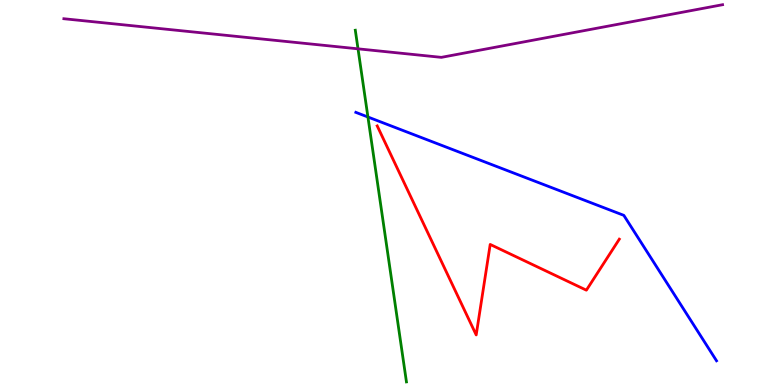[{'lines': ['blue', 'red'], 'intersections': []}, {'lines': ['green', 'red'], 'intersections': []}, {'lines': ['purple', 'red'], 'intersections': []}, {'lines': ['blue', 'green'], 'intersections': [{'x': 4.75, 'y': 6.96}]}, {'lines': ['blue', 'purple'], 'intersections': []}, {'lines': ['green', 'purple'], 'intersections': [{'x': 4.62, 'y': 8.73}]}]